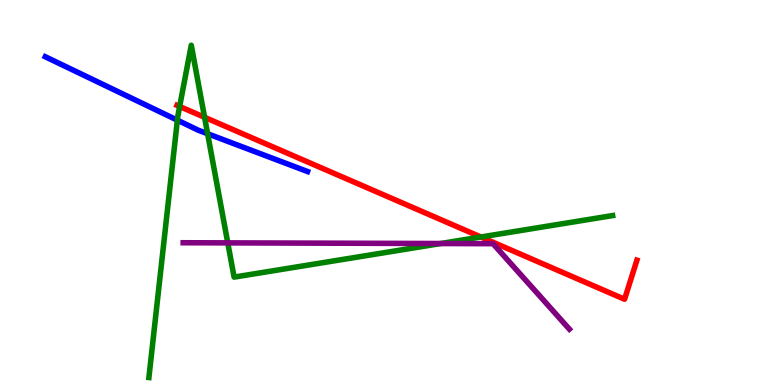[{'lines': ['blue', 'red'], 'intersections': []}, {'lines': ['green', 'red'], 'intersections': [{'x': 2.32, 'y': 7.23}, {'x': 2.64, 'y': 6.95}, {'x': 6.2, 'y': 3.84}]}, {'lines': ['purple', 'red'], 'intersections': []}, {'lines': ['blue', 'green'], 'intersections': [{'x': 2.29, 'y': 6.88}, {'x': 2.68, 'y': 6.53}]}, {'lines': ['blue', 'purple'], 'intersections': []}, {'lines': ['green', 'purple'], 'intersections': [{'x': 2.94, 'y': 3.69}, {'x': 5.69, 'y': 3.67}]}]